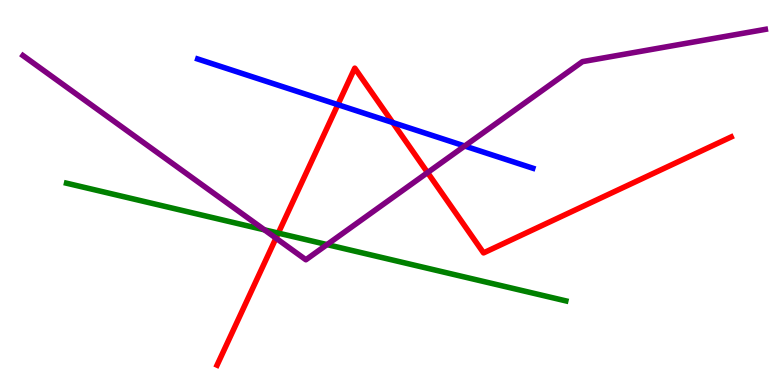[{'lines': ['blue', 'red'], 'intersections': [{'x': 4.36, 'y': 7.28}, {'x': 5.07, 'y': 6.82}]}, {'lines': ['green', 'red'], 'intersections': [{'x': 3.59, 'y': 3.95}]}, {'lines': ['purple', 'red'], 'intersections': [{'x': 3.56, 'y': 3.81}, {'x': 5.52, 'y': 5.52}]}, {'lines': ['blue', 'green'], 'intersections': []}, {'lines': ['blue', 'purple'], 'intersections': [{'x': 6.0, 'y': 6.21}]}, {'lines': ['green', 'purple'], 'intersections': [{'x': 3.41, 'y': 4.03}, {'x': 4.22, 'y': 3.65}]}]